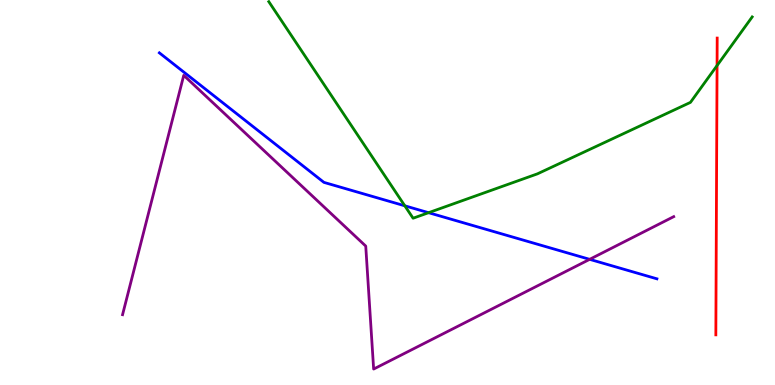[{'lines': ['blue', 'red'], 'intersections': []}, {'lines': ['green', 'red'], 'intersections': [{'x': 9.25, 'y': 8.3}]}, {'lines': ['purple', 'red'], 'intersections': []}, {'lines': ['blue', 'green'], 'intersections': [{'x': 5.22, 'y': 4.65}, {'x': 5.53, 'y': 4.48}]}, {'lines': ['blue', 'purple'], 'intersections': [{'x': 7.61, 'y': 3.26}]}, {'lines': ['green', 'purple'], 'intersections': []}]